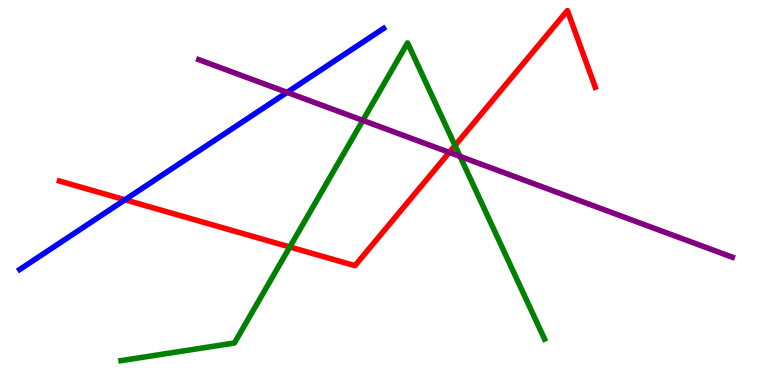[{'lines': ['blue', 'red'], 'intersections': [{'x': 1.61, 'y': 4.81}]}, {'lines': ['green', 'red'], 'intersections': [{'x': 3.74, 'y': 3.58}, {'x': 5.87, 'y': 6.22}]}, {'lines': ['purple', 'red'], 'intersections': [{'x': 5.8, 'y': 6.04}]}, {'lines': ['blue', 'green'], 'intersections': []}, {'lines': ['blue', 'purple'], 'intersections': [{'x': 3.7, 'y': 7.6}]}, {'lines': ['green', 'purple'], 'intersections': [{'x': 4.68, 'y': 6.87}, {'x': 5.94, 'y': 5.94}]}]